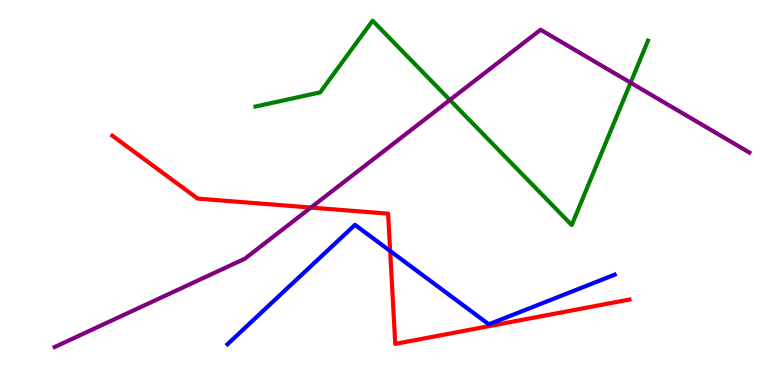[{'lines': ['blue', 'red'], 'intersections': [{'x': 5.03, 'y': 3.48}]}, {'lines': ['green', 'red'], 'intersections': []}, {'lines': ['purple', 'red'], 'intersections': [{'x': 4.01, 'y': 4.61}]}, {'lines': ['blue', 'green'], 'intersections': []}, {'lines': ['blue', 'purple'], 'intersections': []}, {'lines': ['green', 'purple'], 'intersections': [{'x': 5.8, 'y': 7.4}, {'x': 8.14, 'y': 7.85}]}]